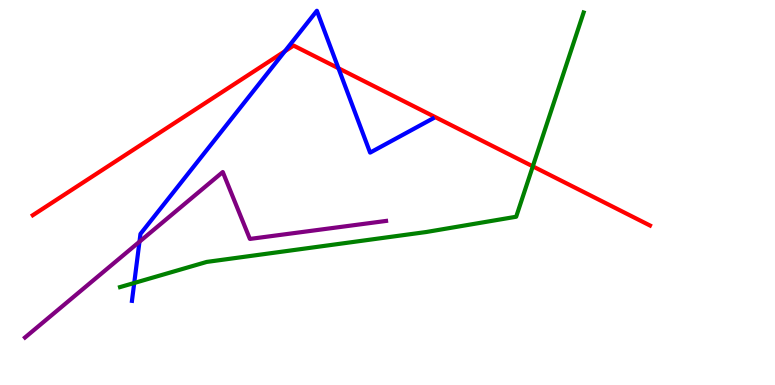[{'lines': ['blue', 'red'], 'intersections': [{'x': 3.68, 'y': 8.67}, {'x': 4.37, 'y': 8.23}]}, {'lines': ['green', 'red'], 'intersections': [{'x': 6.88, 'y': 5.68}]}, {'lines': ['purple', 'red'], 'intersections': []}, {'lines': ['blue', 'green'], 'intersections': [{'x': 1.73, 'y': 2.65}]}, {'lines': ['blue', 'purple'], 'intersections': [{'x': 1.8, 'y': 3.72}]}, {'lines': ['green', 'purple'], 'intersections': []}]